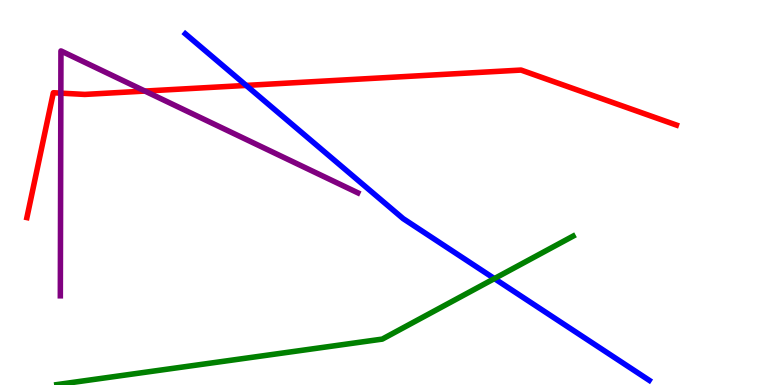[{'lines': ['blue', 'red'], 'intersections': [{'x': 3.18, 'y': 7.78}]}, {'lines': ['green', 'red'], 'intersections': []}, {'lines': ['purple', 'red'], 'intersections': [{'x': 0.785, 'y': 7.58}, {'x': 1.87, 'y': 7.63}]}, {'lines': ['blue', 'green'], 'intersections': [{'x': 6.38, 'y': 2.76}]}, {'lines': ['blue', 'purple'], 'intersections': []}, {'lines': ['green', 'purple'], 'intersections': []}]